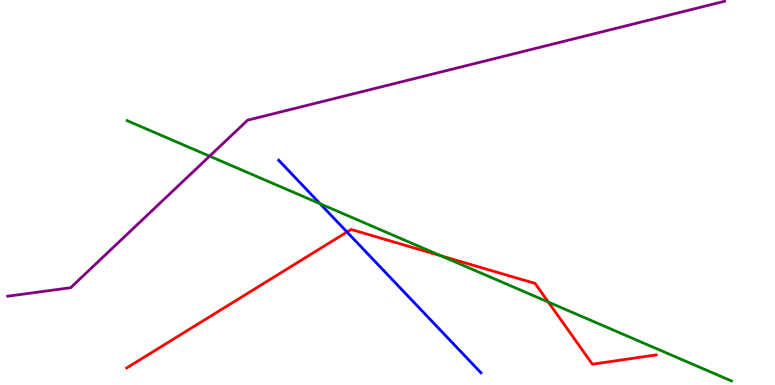[{'lines': ['blue', 'red'], 'intersections': [{'x': 4.48, 'y': 3.97}]}, {'lines': ['green', 'red'], 'intersections': [{'x': 5.69, 'y': 3.36}, {'x': 7.07, 'y': 2.15}]}, {'lines': ['purple', 'red'], 'intersections': []}, {'lines': ['blue', 'green'], 'intersections': [{'x': 4.13, 'y': 4.71}]}, {'lines': ['blue', 'purple'], 'intersections': []}, {'lines': ['green', 'purple'], 'intersections': [{'x': 2.7, 'y': 5.94}]}]